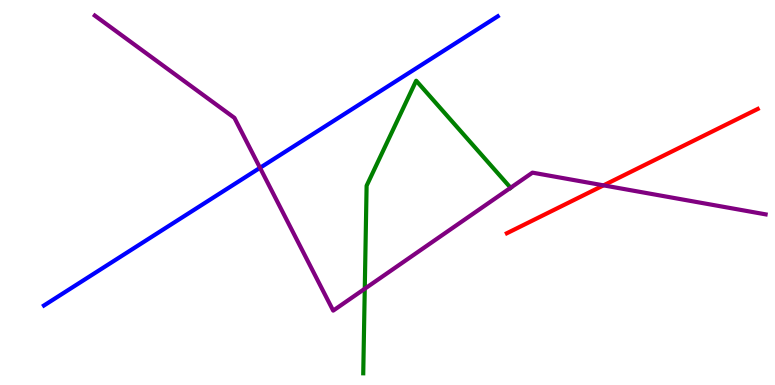[{'lines': ['blue', 'red'], 'intersections': []}, {'lines': ['green', 'red'], 'intersections': []}, {'lines': ['purple', 'red'], 'intersections': [{'x': 7.79, 'y': 5.19}]}, {'lines': ['blue', 'green'], 'intersections': []}, {'lines': ['blue', 'purple'], 'intersections': [{'x': 3.35, 'y': 5.64}]}, {'lines': ['green', 'purple'], 'intersections': [{'x': 4.71, 'y': 2.5}, {'x': 6.59, 'y': 5.12}]}]